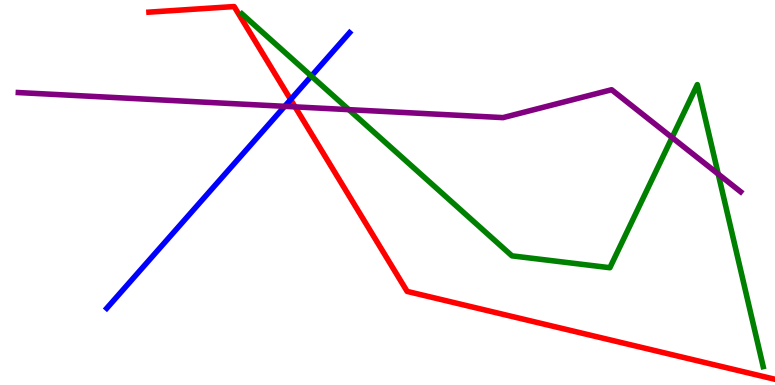[{'lines': ['blue', 'red'], 'intersections': [{'x': 3.75, 'y': 7.41}]}, {'lines': ['green', 'red'], 'intersections': []}, {'lines': ['purple', 'red'], 'intersections': [{'x': 3.81, 'y': 7.22}]}, {'lines': ['blue', 'green'], 'intersections': [{'x': 4.02, 'y': 8.02}]}, {'lines': ['blue', 'purple'], 'intersections': [{'x': 3.67, 'y': 7.24}]}, {'lines': ['green', 'purple'], 'intersections': [{'x': 4.5, 'y': 7.15}, {'x': 8.67, 'y': 6.43}, {'x': 9.27, 'y': 5.48}]}]